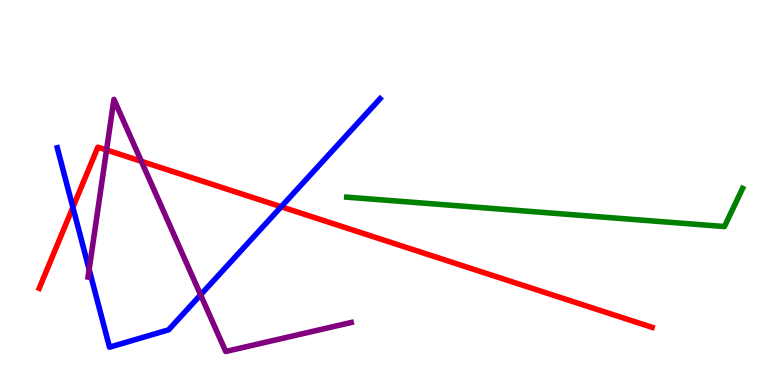[{'lines': ['blue', 'red'], 'intersections': [{'x': 0.94, 'y': 4.61}, {'x': 3.63, 'y': 4.63}]}, {'lines': ['green', 'red'], 'intersections': []}, {'lines': ['purple', 'red'], 'intersections': [{'x': 1.37, 'y': 6.1}, {'x': 1.82, 'y': 5.81}]}, {'lines': ['blue', 'green'], 'intersections': []}, {'lines': ['blue', 'purple'], 'intersections': [{'x': 1.15, 'y': 3.0}, {'x': 2.59, 'y': 2.34}]}, {'lines': ['green', 'purple'], 'intersections': []}]